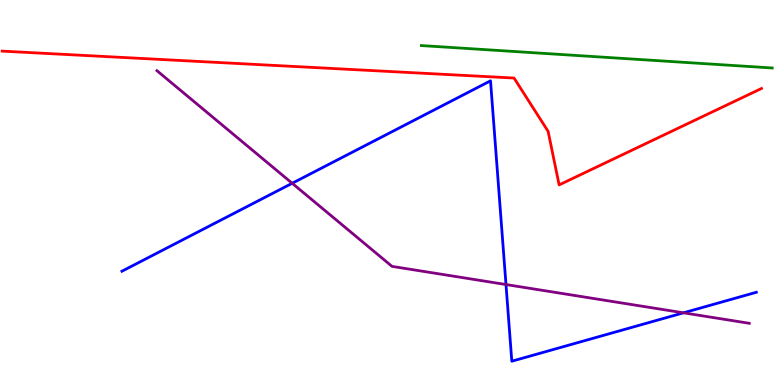[{'lines': ['blue', 'red'], 'intersections': []}, {'lines': ['green', 'red'], 'intersections': []}, {'lines': ['purple', 'red'], 'intersections': []}, {'lines': ['blue', 'green'], 'intersections': []}, {'lines': ['blue', 'purple'], 'intersections': [{'x': 3.77, 'y': 5.24}, {'x': 6.53, 'y': 2.61}, {'x': 8.82, 'y': 1.87}]}, {'lines': ['green', 'purple'], 'intersections': []}]